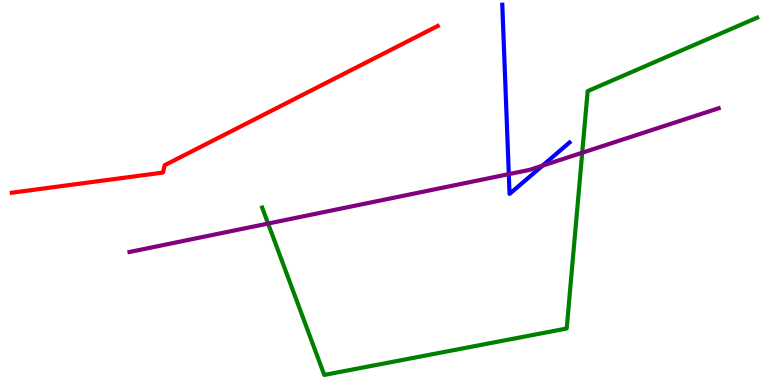[{'lines': ['blue', 'red'], 'intersections': []}, {'lines': ['green', 'red'], 'intersections': []}, {'lines': ['purple', 'red'], 'intersections': []}, {'lines': ['blue', 'green'], 'intersections': []}, {'lines': ['blue', 'purple'], 'intersections': [{'x': 6.57, 'y': 5.48}, {'x': 7.0, 'y': 5.7}]}, {'lines': ['green', 'purple'], 'intersections': [{'x': 3.46, 'y': 4.19}, {'x': 7.51, 'y': 6.03}]}]